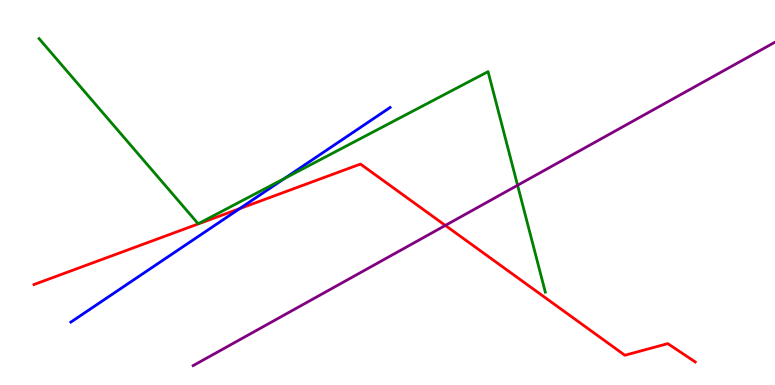[{'lines': ['blue', 'red'], 'intersections': [{'x': 3.09, 'y': 4.58}]}, {'lines': ['green', 'red'], 'intersections': []}, {'lines': ['purple', 'red'], 'intersections': [{'x': 5.75, 'y': 4.14}]}, {'lines': ['blue', 'green'], 'intersections': [{'x': 3.67, 'y': 5.37}]}, {'lines': ['blue', 'purple'], 'intersections': []}, {'lines': ['green', 'purple'], 'intersections': [{'x': 6.68, 'y': 5.19}]}]